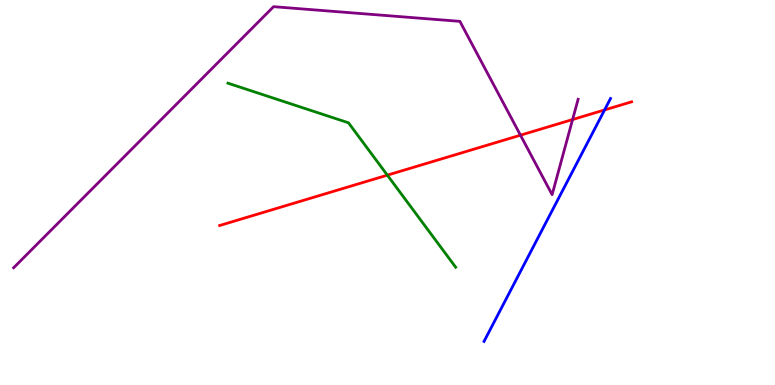[{'lines': ['blue', 'red'], 'intersections': [{'x': 7.8, 'y': 7.14}]}, {'lines': ['green', 'red'], 'intersections': [{'x': 5.0, 'y': 5.45}]}, {'lines': ['purple', 'red'], 'intersections': [{'x': 6.72, 'y': 6.49}, {'x': 7.39, 'y': 6.89}]}, {'lines': ['blue', 'green'], 'intersections': []}, {'lines': ['blue', 'purple'], 'intersections': []}, {'lines': ['green', 'purple'], 'intersections': []}]